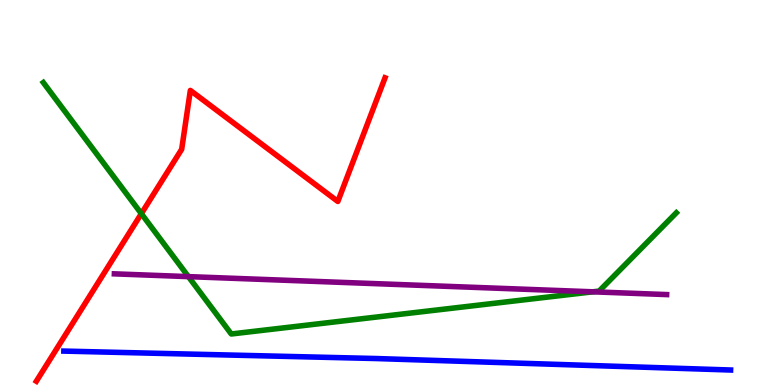[{'lines': ['blue', 'red'], 'intersections': []}, {'lines': ['green', 'red'], 'intersections': [{'x': 1.82, 'y': 4.45}]}, {'lines': ['purple', 'red'], 'intersections': []}, {'lines': ['blue', 'green'], 'intersections': []}, {'lines': ['blue', 'purple'], 'intersections': []}, {'lines': ['green', 'purple'], 'intersections': [{'x': 2.43, 'y': 2.81}, {'x': 7.65, 'y': 2.42}]}]